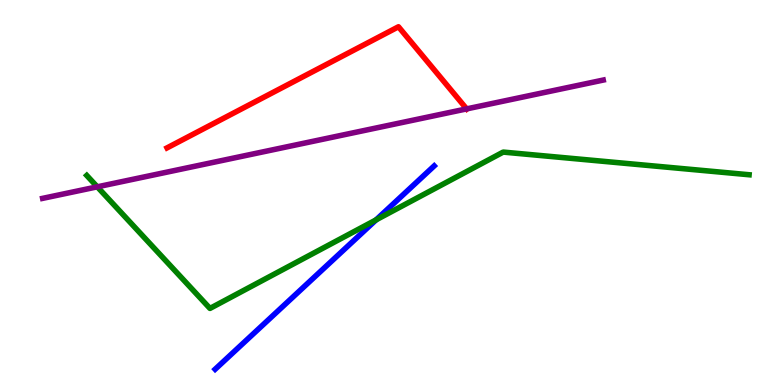[{'lines': ['blue', 'red'], 'intersections': []}, {'lines': ['green', 'red'], 'intersections': []}, {'lines': ['purple', 'red'], 'intersections': [{'x': 6.02, 'y': 7.17}]}, {'lines': ['blue', 'green'], 'intersections': [{'x': 4.85, 'y': 4.29}]}, {'lines': ['blue', 'purple'], 'intersections': []}, {'lines': ['green', 'purple'], 'intersections': [{'x': 1.26, 'y': 5.15}]}]